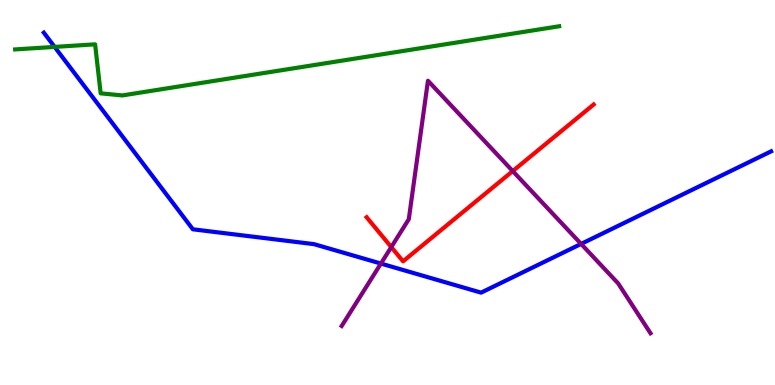[{'lines': ['blue', 'red'], 'intersections': []}, {'lines': ['green', 'red'], 'intersections': []}, {'lines': ['purple', 'red'], 'intersections': [{'x': 5.05, 'y': 3.58}, {'x': 6.62, 'y': 5.56}]}, {'lines': ['blue', 'green'], 'intersections': [{'x': 0.705, 'y': 8.78}]}, {'lines': ['blue', 'purple'], 'intersections': [{'x': 4.92, 'y': 3.15}, {'x': 7.5, 'y': 3.66}]}, {'lines': ['green', 'purple'], 'intersections': []}]